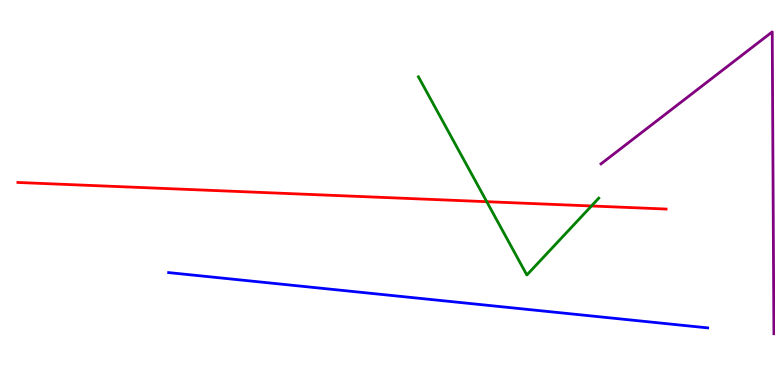[{'lines': ['blue', 'red'], 'intersections': []}, {'lines': ['green', 'red'], 'intersections': [{'x': 6.28, 'y': 4.76}, {'x': 7.63, 'y': 4.65}]}, {'lines': ['purple', 'red'], 'intersections': []}, {'lines': ['blue', 'green'], 'intersections': []}, {'lines': ['blue', 'purple'], 'intersections': []}, {'lines': ['green', 'purple'], 'intersections': []}]